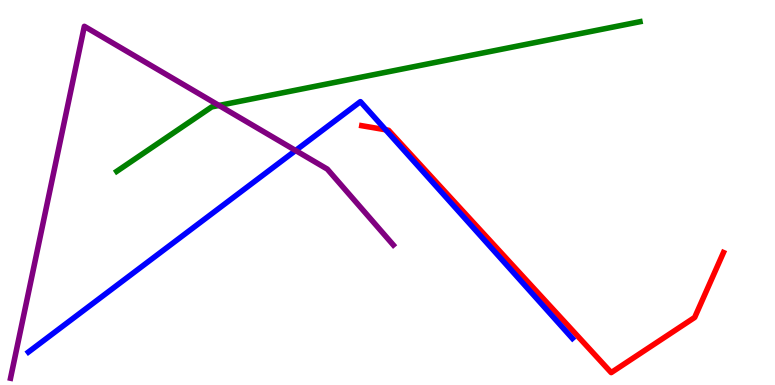[{'lines': ['blue', 'red'], 'intersections': [{'x': 4.98, 'y': 6.63}]}, {'lines': ['green', 'red'], 'intersections': []}, {'lines': ['purple', 'red'], 'intersections': []}, {'lines': ['blue', 'green'], 'intersections': []}, {'lines': ['blue', 'purple'], 'intersections': [{'x': 3.81, 'y': 6.09}]}, {'lines': ['green', 'purple'], 'intersections': [{'x': 2.83, 'y': 7.26}]}]